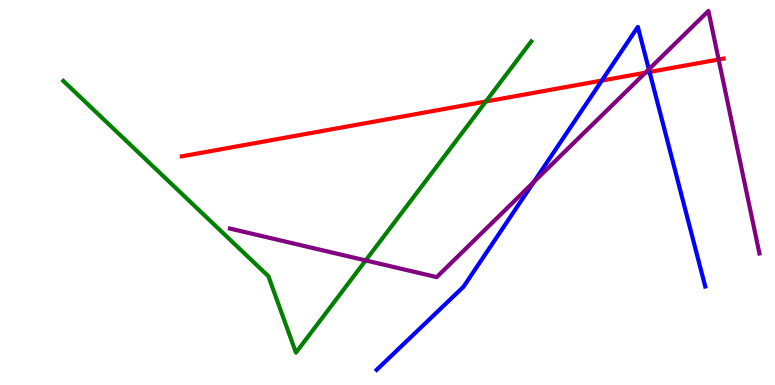[{'lines': ['blue', 'red'], 'intersections': [{'x': 7.77, 'y': 7.91}, {'x': 8.38, 'y': 8.13}]}, {'lines': ['green', 'red'], 'intersections': [{'x': 6.27, 'y': 7.36}]}, {'lines': ['purple', 'red'], 'intersections': [{'x': 8.33, 'y': 8.11}, {'x': 9.27, 'y': 8.45}]}, {'lines': ['blue', 'green'], 'intersections': []}, {'lines': ['blue', 'purple'], 'intersections': [{'x': 6.89, 'y': 5.27}, {'x': 8.37, 'y': 8.2}]}, {'lines': ['green', 'purple'], 'intersections': [{'x': 4.72, 'y': 3.24}]}]